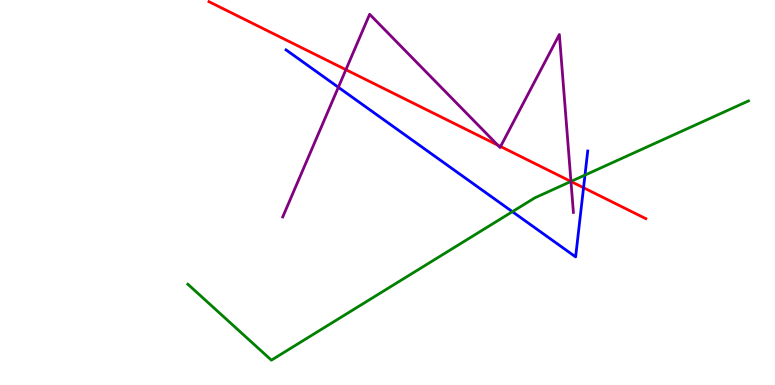[{'lines': ['blue', 'red'], 'intersections': [{'x': 7.53, 'y': 5.12}]}, {'lines': ['green', 'red'], 'intersections': [{'x': 7.37, 'y': 5.29}]}, {'lines': ['purple', 'red'], 'intersections': [{'x': 4.46, 'y': 8.19}, {'x': 6.42, 'y': 6.23}, {'x': 6.46, 'y': 6.19}, {'x': 7.37, 'y': 5.29}]}, {'lines': ['blue', 'green'], 'intersections': [{'x': 6.61, 'y': 4.5}, {'x': 7.55, 'y': 5.45}]}, {'lines': ['blue', 'purple'], 'intersections': [{'x': 4.37, 'y': 7.73}]}, {'lines': ['green', 'purple'], 'intersections': [{'x': 7.37, 'y': 5.29}]}]